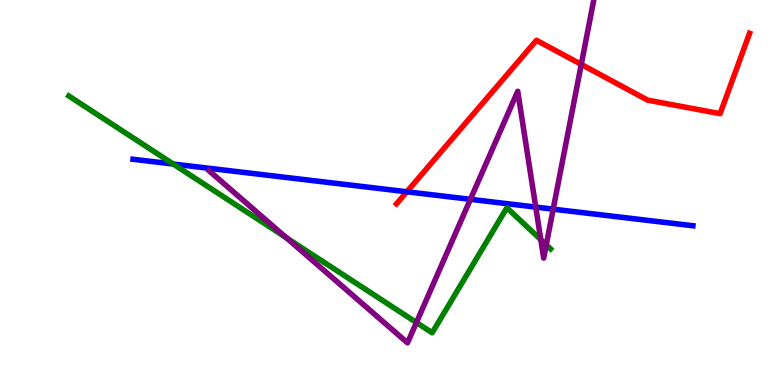[{'lines': ['blue', 'red'], 'intersections': [{'x': 5.25, 'y': 5.02}]}, {'lines': ['green', 'red'], 'intersections': []}, {'lines': ['purple', 'red'], 'intersections': [{'x': 7.5, 'y': 8.33}]}, {'lines': ['blue', 'green'], 'intersections': [{'x': 2.24, 'y': 5.74}]}, {'lines': ['blue', 'purple'], 'intersections': [{'x': 6.07, 'y': 4.82}, {'x': 6.91, 'y': 4.62}, {'x': 7.14, 'y': 4.57}]}, {'lines': ['green', 'purple'], 'intersections': [{'x': 3.69, 'y': 3.83}, {'x': 5.37, 'y': 1.62}, {'x': 6.98, 'y': 3.77}, {'x': 7.05, 'y': 3.64}]}]